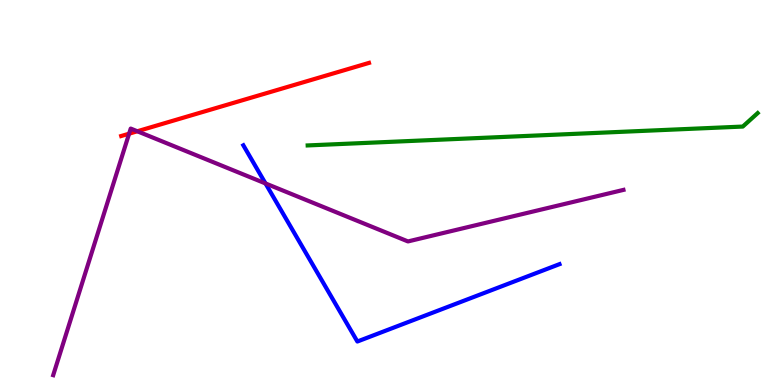[{'lines': ['blue', 'red'], 'intersections': []}, {'lines': ['green', 'red'], 'intersections': []}, {'lines': ['purple', 'red'], 'intersections': [{'x': 1.67, 'y': 6.53}, {'x': 1.77, 'y': 6.59}]}, {'lines': ['blue', 'green'], 'intersections': []}, {'lines': ['blue', 'purple'], 'intersections': [{'x': 3.43, 'y': 5.24}]}, {'lines': ['green', 'purple'], 'intersections': []}]